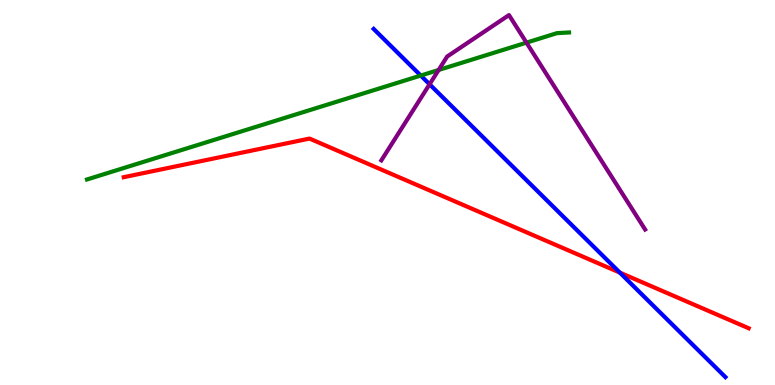[{'lines': ['blue', 'red'], 'intersections': [{'x': 8.0, 'y': 2.92}]}, {'lines': ['green', 'red'], 'intersections': []}, {'lines': ['purple', 'red'], 'intersections': []}, {'lines': ['blue', 'green'], 'intersections': [{'x': 5.43, 'y': 8.04}]}, {'lines': ['blue', 'purple'], 'intersections': [{'x': 5.54, 'y': 7.81}]}, {'lines': ['green', 'purple'], 'intersections': [{'x': 5.66, 'y': 8.18}, {'x': 6.79, 'y': 8.89}]}]